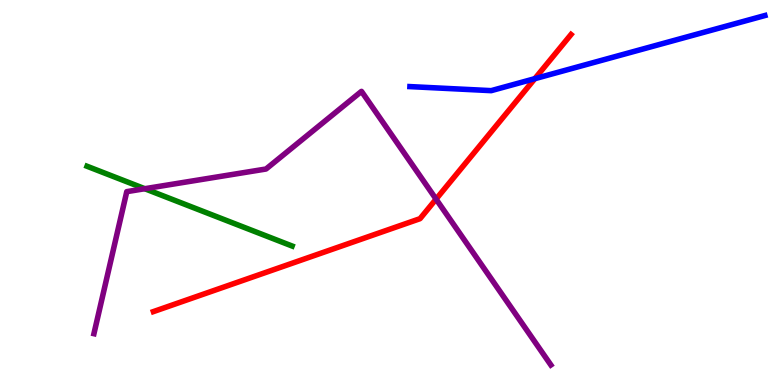[{'lines': ['blue', 'red'], 'intersections': [{'x': 6.9, 'y': 7.96}]}, {'lines': ['green', 'red'], 'intersections': []}, {'lines': ['purple', 'red'], 'intersections': [{'x': 5.63, 'y': 4.83}]}, {'lines': ['blue', 'green'], 'intersections': []}, {'lines': ['blue', 'purple'], 'intersections': []}, {'lines': ['green', 'purple'], 'intersections': [{'x': 1.87, 'y': 5.1}]}]